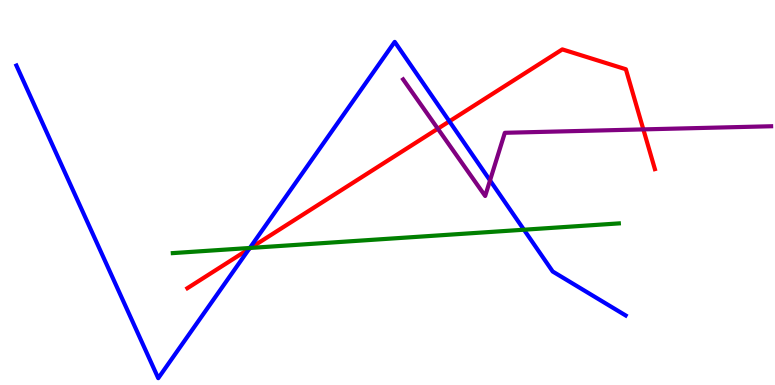[{'lines': ['blue', 'red'], 'intersections': [{'x': 3.22, 'y': 3.54}, {'x': 5.8, 'y': 6.85}]}, {'lines': ['green', 'red'], 'intersections': [{'x': 3.23, 'y': 3.56}]}, {'lines': ['purple', 'red'], 'intersections': [{'x': 5.65, 'y': 6.66}, {'x': 8.3, 'y': 6.64}]}, {'lines': ['blue', 'green'], 'intersections': [{'x': 3.22, 'y': 3.56}, {'x': 6.76, 'y': 4.03}]}, {'lines': ['blue', 'purple'], 'intersections': [{'x': 6.32, 'y': 5.31}]}, {'lines': ['green', 'purple'], 'intersections': []}]